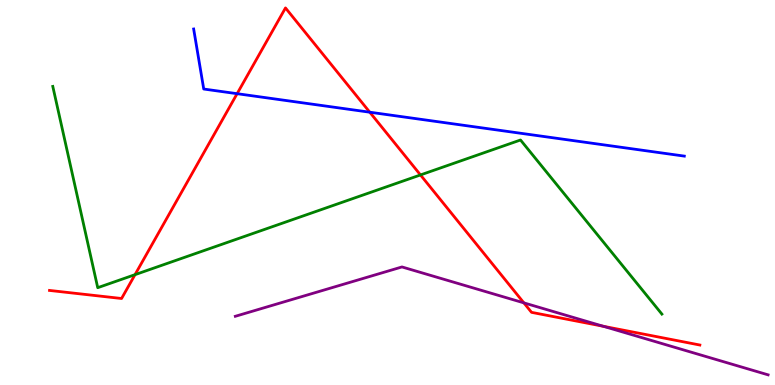[{'lines': ['blue', 'red'], 'intersections': [{'x': 3.06, 'y': 7.57}, {'x': 4.77, 'y': 7.09}]}, {'lines': ['green', 'red'], 'intersections': [{'x': 1.74, 'y': 2.87}, {'x': 5.43, 'y': 5.46}]}, {'lines': ['purple', 'red'], 'intersections': [{'x': 6.76, 'y': 2.13}, {'x': 7.78, 'y': 1.53}]}, {'lines': ['blue', 'green'], 'intersections': []}, {'lines': ['blue', 'purple'], 'intersections': []}, {'lines': ['green', 'purple'], 'intersections': []}]